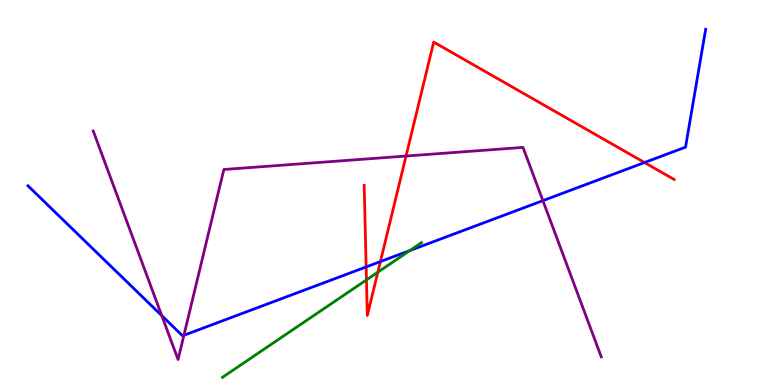[{'lines': ['blue', 'red'], 'intersections': [{'x': 4.72, 'y': 3.07}, {'x': 4.91, 'y': 3.21}, {'x': 8.32, 'y': 5.78}]}, {'lines': ['green', 'red'], 'intersections': [{'x': 4.73, 'y': 2.73}, {'x': 4.88, 'y': 2.93}]}, {'lines': ['purple', 'red'], 'intersections': [{'x': 5.24, 'y': 5.95}]}, {'lines': ['blue', 'green'], 'intersections': [{'x': 5.29, 'y': 3.49}]}, {'lines': ['blue', 'purple'], 'intersections': [{'x': 2.09, 'y': 1.8}, {'x': 2.37, 'y': 1.29}, {'x': 7.01, 'y': 4.79}]}, {'lines': ['green', 'purple'], 'intersections': []}]